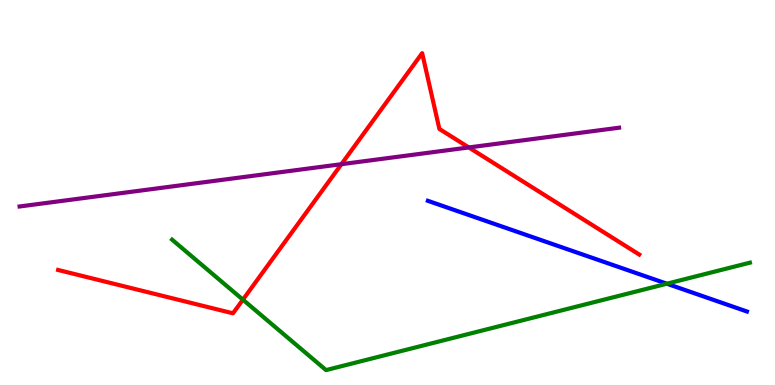[{'lines': ['blue', 'red'], 'intersections': []}, {'lines': ['green', 'red'], 'intersections': [{'x': 3.13, 'y': 2.22}]}, {'lines': ['purple', 'red'], 'intersections': [{'x': 4.41, 'y': 5.74}, {'x': 6.05, 'y': 6.17}]}, {'lines': ['blue', 'green'], 'intersections': [{'x': 8.6, 'y': 2.63}]}, {'lines': ['blue', 'purple'], 'intersections': []}, {'lines': ['green', 'purple'], 'intersections': []}]